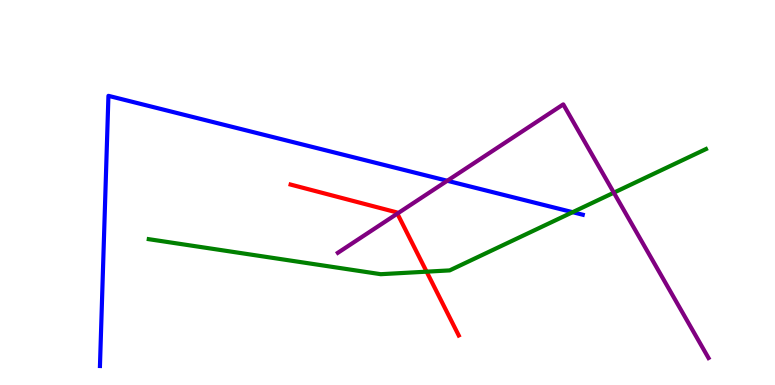[{'lines': ['blue', 'red'], 'intersections': []}, {'lines': ['green', 'red'], 'intersections': [{'x': 5.5, 'y': 2.94}]}, {'lines': ['purple', 'red'], 'intersections': [{'x': 5.13, 'y': 4.45}]}, {'lines': ['blue', 'green'], 'intersections': [{'x': 7.39, 'y': 4.49}]}, {'lines': ['blue', 'purple'], 'intersections': [{'x': 5.77, 'y': 5.3}]}, {'lines': ['green', 'purple'], 'intersections': [{'x': 7.92, 'y': 5.0}]}]